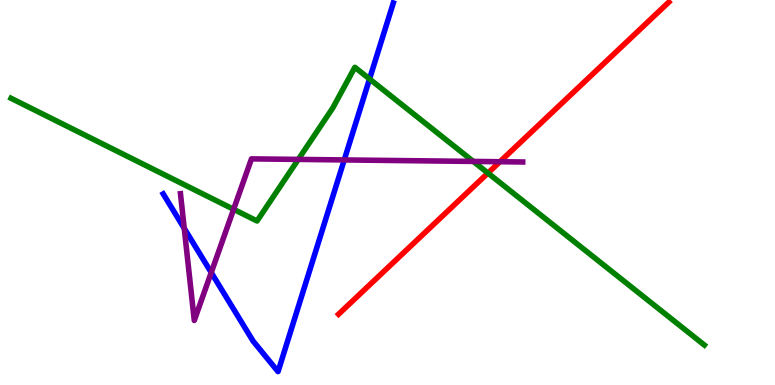[{'lines': ['blue', 'red'], 'intersections': []}, {'lines': ['green', 'red'], 'intersections': [{'x': 6.3, 'y': 5.51}]}, {'lines': ['purple', 'red'], 'intersections': [{'x': 6.45, 'y': 5.8}]}, {'lines': ['blue', 'green'], 'intersections': [{'x': 4.77, 'y': 7.95}]}, {'lines': ['blue', 'purple'], 'intersections': [{'x': 2.38, 'y': 4.07}, {'x': 2.73, 'y': 2.92}, {'x': 4.44, 'y': 5.85}]}, {'lines': ['green', 'purple'], 'intersections': [{'x': 3.01, 'y': 4.56}, {'x': 3.85, 'y': 5.86}, {'x': 6.11, 'y': 5.81}]}]